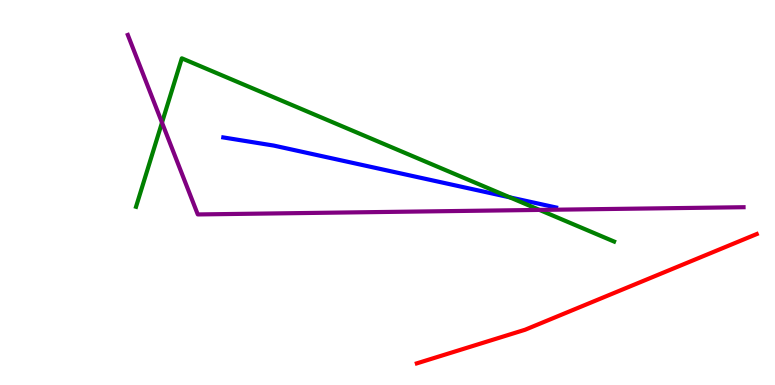[{'lines': ['blue', 'red'], 'intersections': []}, {'lines': ['green', 'red'], 'intersections': []}, {'lines': ['purple', 'red'], 'intersections': []}, {'lines': ['blue', 'green'], 'intersections': [{'x': 6.58, 'y': 4.87}]}, {'lines': ['blue', 'purple'], 'intersections': []}, {'lines': ['green', 'purple'], 'intersections': [{'x': 2.09, 'y': 6.82}, {'x': 6.96, 'y': 4.55}]}]